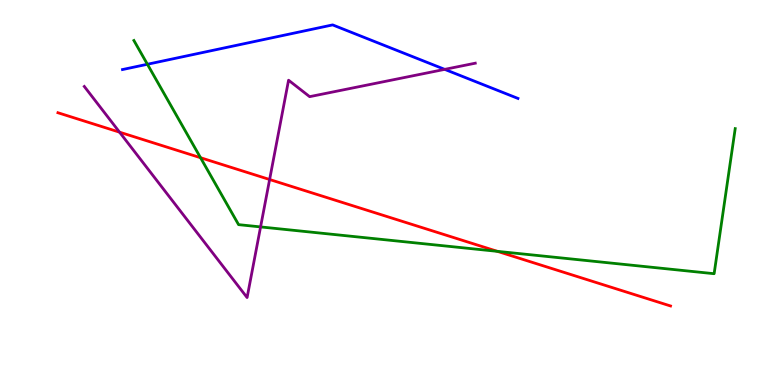[{'lines': ['blue', 'red'], 'intersections': []}, {'lines': ['green', 'red'], 'intersections': [{'x': 2.59, 'y': 5.9}, {'x': 6.42, 'y': 3.47}]}, {'lines': ['purple', 'red'], 'intersections': [{'x': 1.54, 'y': 6.57}, {'x': 3.48, 'y': 5.34}]}, {'lines': ['blue', 'green'], 'intersections': [{'x': 1.9, 'y': 8.33}]}, {'lines': ['blue', 'purple'], 'intersections': [{'x': 5.74, 'y': 8.2}]}, {'lines': ['green', 'purple'], 'intersections': [{'x': 3.36, 'y': 4.11}]}]